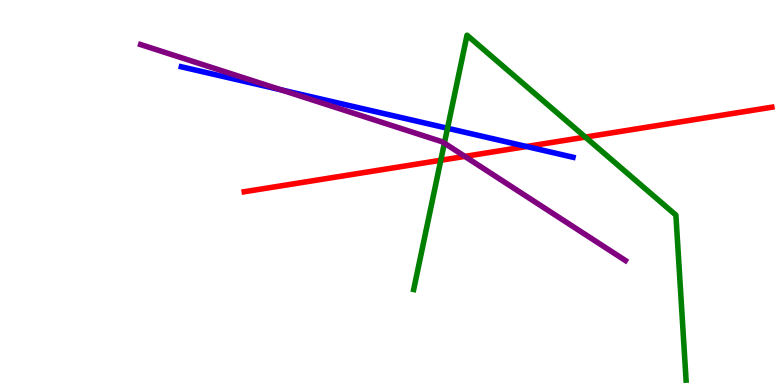[{'lines': ['blue', 'red'], 'intersections': [{'x': 6.79, 'y': 6.19}]}, {'lines': ['green', 'red'], 'intersections': [{'x': 5.69, 'y': 5.84}, {'x': 7.55, 'y': 6.44}]}, {'lines': ['purple', 'red'], 'intersections': [{'x': 6.0, 'y': 5.94}]}, {'lines': ['blue', 'green'], 'intersections': [{'x': 5.77, 'y': 6.67}]}, {'lines': ['blue', 'purple'], 'intersections': [{'x': 3.63, 'y': 7.67}]}, {'lines': ['green', 'purple'], 'intersections': [{'x': 5.73, 'y': 6.28}]}]